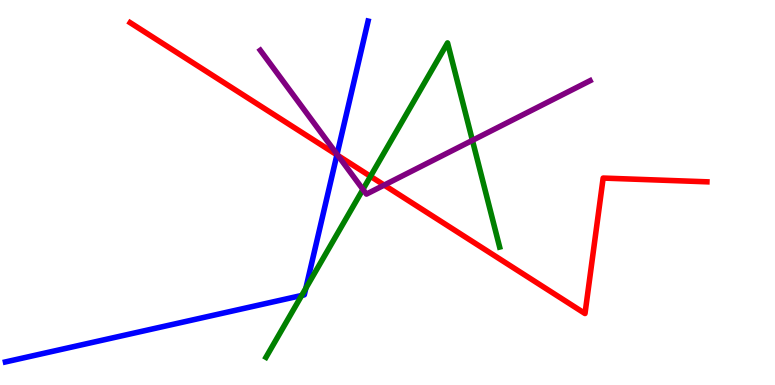[{'lines': ['blue', 'red'], 'intersections': [{'x': 4.35, 'y': 5.98}]}, {'lines': ['green', 'red'], 'intersections': [{'x': 4.78, 'y': 5.42}]}, {'lines': ['purple', 'red'], 'intersections': [{'x': 4.36, 'y': 5.96}, {'x': 4.96, 'y': 5.19}]}, {'lines': ['blue', 'green'], 'intersections': [{'x': 3.89, 'y': 2.33}, {'x': 3.95, 'y': 2.51}]}, {'lines': ['blue', 'purple'], 'intersections': [{'x': 4.35, 'y': 5.99}]}, {'lines': ['green', 'purple'], 'intersections': [{'x': 4.68, 'y': 5.08}, {'x': 6.1, 'y': 6.35}]}]